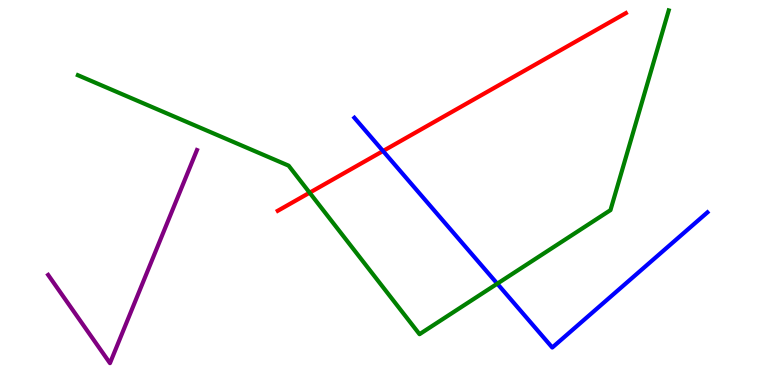[{'lines': ['blue', 'red'], 'intersections': [{'x': 4.94, 'y': 6.08}]}, {'lines': ['green', 'red'], 'intersections': [{'x': 4.0, 'y': 4.99}]}, {'lines': ['purple', 'red'], 'intersections': []}, {'lines': ['blue', 'green'], 'intersections': [{'x': 6.42, 'y': 2.63}]}, {'lines': ['blue', 'purple'], 'intersections': []}, {'lines': ['green', 'purple'], 'intersections': []}]